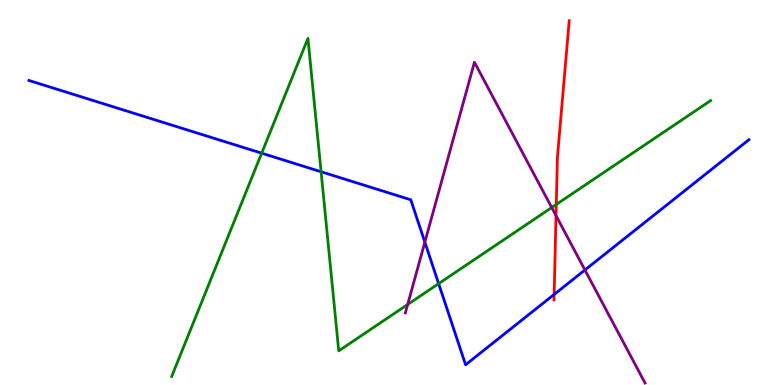[{'lines': ['blue', 'red'], 'intersections': [{'x': 7.15, 'y': 2.35}]}, {'lines': ['green', 'red'], 'intersections': [{'x': 7.18, 'y': 4.69}]}, {'lines': ['purple', 'red'], 'intersections': [{'x': 7.17, 'y': 4.4}]}, {'lines': ['blue', 'green'], 'intersections': [{'x': 3.38, 'y': 6.02}, {'x': 4.14, 'y': 5.54}, {'x': 5.66, 'y': 2.63}]}, {'lines': ['blue', 'purple'], 'intersections': [{'x': 5.48, 'y': 3.71}, {'x': 7.55, 'y': 2.99}]}, {'lines': ['green', 'purple'], 'intersections': [{'x': 5.26, 'y': 2.09}, {'x': 7.12, 'y': 4.61}]}]